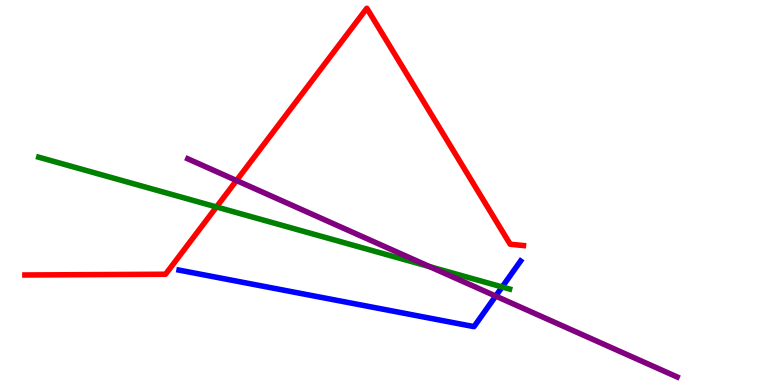[{'lines': ['blue', 'red'], 'intersections': []}, {'lines': ['green', 'red'], 'intersections': [{'x': 2.79, 'y': 4.62}]}, {'lines': ['purple', 'red'], 'intersections': [{'x': 3.05, 'y': 5.31}]}, {'lines': ['blue', 'green'], 'intersections': [{'x': 6.48, 'y': 2.55}]}, {'lines': ['blue', 'purple'], 'intersections': [{'x': 6.4, 'y': 2.31}]}, {'lines': ['green', 'purple'], 'intersections': [{'x': 5.55, 'y': 3.07}]}]